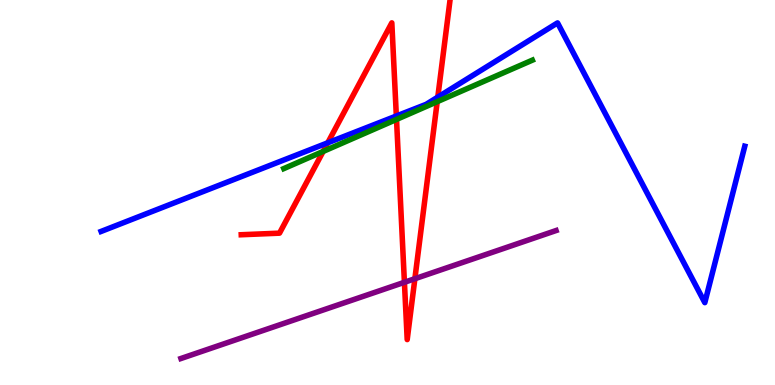[{'lines': ['blue', 'red'], 'intersections': [{'x': 4.23, 'y': 6.29}, {'x': 5.11, 'y': 6.99}, {'x': 5.65, 'y': 7.48}]}, {'lines': ['green', 'red'], 'intersections': [{'x': 4.17, 'y': 6.07}, {'x': 5.12, 'y': 6.9}, {'x': 5.64, 'y': 7.36}]}, {'lines': ['purple', 'red'], 'intersections': [{'x': 5.22, 'y': 2.67}, {'x': 5.35, 'y': 2.76}]}, {'lines': ['blue', 'green'], 'intersections': []}, {'lines': ['blue', 'purple'], 'intersections': []}, {'lines': ['green', 'purple'], 'intersections': []}]